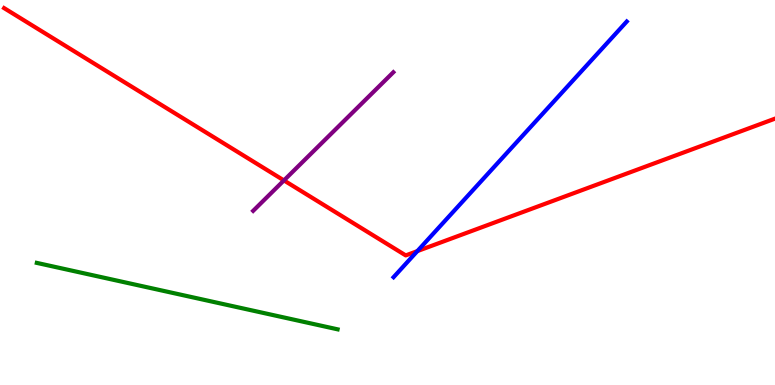[{'lines': ['blue', 'red'], 'intersections': [{'x': 5.39, 'y': 3.48}]}, {'lines': ['green', 'red'], 'intersections': []}, {'lines': ['purple', 'red'], 'intersections': [{'x': 3.66, 'y': 5.31}]}, {'lines': ['blue', 'green'], 'intersections': []}, {'lines': ['blue', 'purple'], 'intersections': []}, {'lines': ['green', 'purple'], 'intersections': []}]